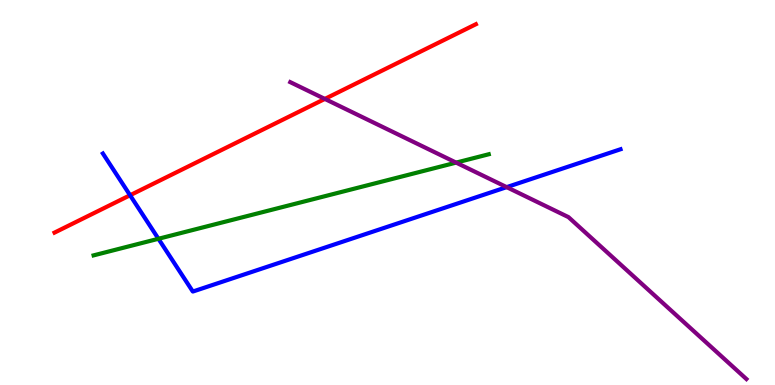[{'lines': ['blue', 'red'], 'intersections': [{'x': 1.68, 'y': 4.93}]}, {'lines': ['green', 'red'], 'intersections': []}, {'lines': ['purple', 'red'], 'intersections': [{'x': 4.19, 'y': 7.43}]}, {'lines': ['blue', 'green'], 'intersections': [{'x': 2.04, 'y': 3.8}]}, {'lines': ['blue', 'purple'], 'intersections': [{'x': 6.54, 'y': 5.14}]}, {'lines': ['green', 'purple'], 'intersections': [{'x': 5.89, 'y': 5.78}]}]